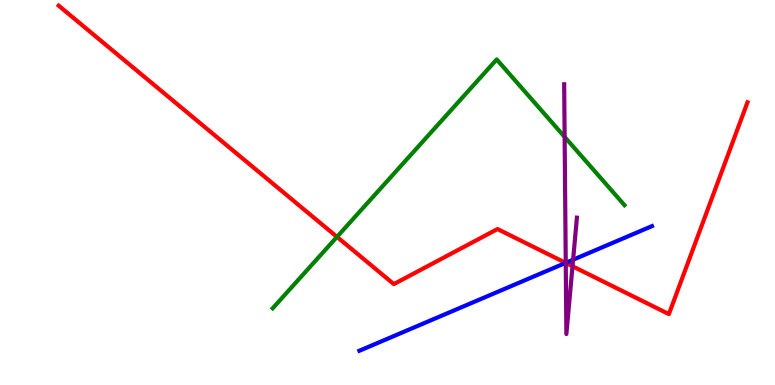[{'lines': ['blue', 'red'], 'intersections': [{'x': 7.3, 'y': 3.17}]}, {'lines': ['green', 'red'], 'intersections': [{'x': 4.35, 'y': 3.85}]}, {'lines': ['purple', 'red'], 'intersections': [{'x': 7.3, 'y': 3.17}, {'x': 7.39, 'y': 3.08}]}, {'lines': ['blue', 'green'], 'intersections': []}, {'lines': ['blue', 'purple'], 'intersections': [{'x': 7.3, 'y': 3.17}, {'x': 7.39, 'y': 3.25}]}, {'lines': ['green', 'purple'], 'intersections': [{'x': 7.29, 'y': 6.44}]}]